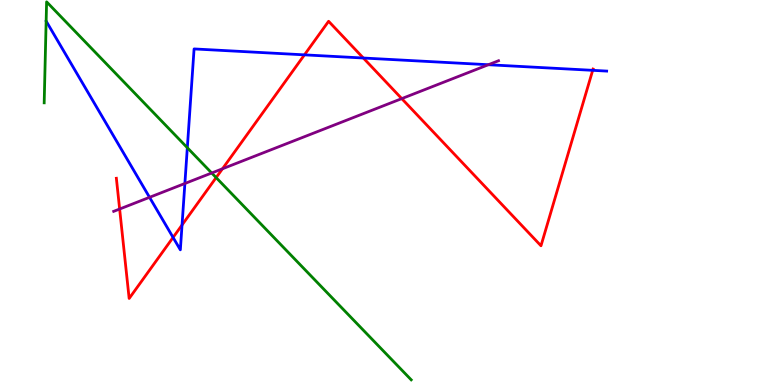[{'lines': ['blue', 'red'], 'intersections': [{'x': 2.23, 'y': 3.83}, {'x': 2.35, 'y': 4.16}, {'x': 3.93, 'y': 8.58}, {'x': 4.69, 'y': 8.49}, {'x': 7.65, 'y': 8.17}]}, {'lines': ['green', 'red'], 'intersections': [{'x': 2.79, 'y': 5.39}]}, {'lines': ['purple', 'red'], 'intersections': [{'x': 1.54, 'y': 4.57}, {'x': 2.87, 'y': 5.62}, {'x': 5.18, 'y': 7.44}]}, {'lines': ['blue', 'green'], 'intersections': [{'x': 2.42, 'y': 6.16}]}, {'lines': ['blue', 'purple'], 'intersections': [{'x': 1.93, 'y': 4.87}, {'x': 2.39, 'y': 5.23}, {'x': 6.3, 'y': 8.32}]}, {'lines': ['green', 'purple'], 'intersections': [{'x': 2.73, 'y': 5.51}]}]